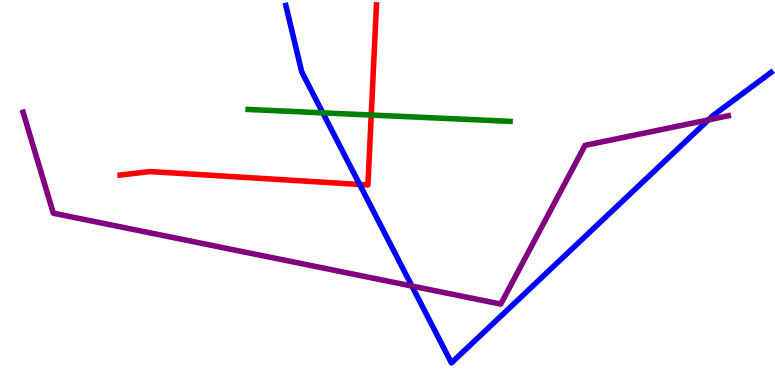[{'lines': ['blue', 'red'], 'intersections': [{'x': 4.64, 'y': 5.21}]}, {'lines': ['green', 'red'], 'intersections': [{'x': 4.79, 'y': 7.01}]}, {'lines': ['purple', 'red'], 'intersections': []}, {'lines': ['blue', 'green'], 'intersections': [{'x': 4.17, 'y': 7.07}]}, {'lines': ['blue', 'purple'], 'intersections': [{'x': 5.31, 'y': 2.57}, {'x': 9.14, 'y': 6.89}]}, {'lines': ['green', 'purple'], 'intersections': []}]